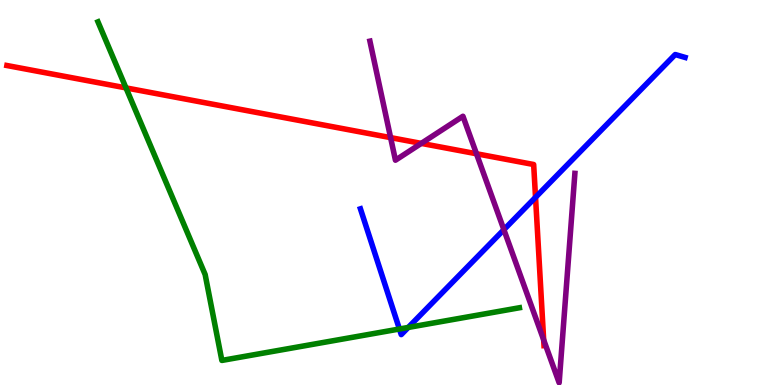[{'lines': ['blue', 'red'], 'intersections': [{'x': 6.91, 'y': 4.87}]}, {'lines': ['green', 'red'], 'intersections': [{'x': 1.63, 'y': 7.72}]}, {'lines': ['purple', 'red'], 'intersections': [{'x': 5.04, 'y': 6.43}, {'x': 5.44, 'y': 6.28}, {'x': 6.15, 'y': 6.01}, {'x': 7.02, 'y': 1.17}]}, {'lines': ['blue', 'green'], 'intersections': [{'x': 5.15, 'y': 1.45}, {'x': 5.27, 'y': 1.5}]}, {'lines': ['blue', 'purple'], 'intersections': [{'x': 6.5, 'y': 4.03}]}, {'lines': ['green', 'purple'], 'intersections': []}]